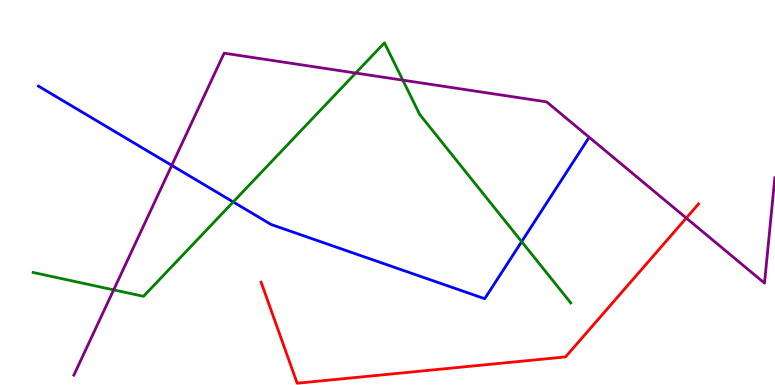[{'lines': ['blue', 'red'], 'intersections': []}, {'lines': ['green', 'red'], 'intersections': []}, {'lines': ['purple', 'red'], 'intersections': [{'x': 8.86, 'y': 4.34}]}, {'lines': ['blue', 'green'], 'intersections': [{'x': 3.01, 'y': 4.75}, {'x': 6.73, 'y': 3.72}]}, {'lines': ['blue', 'purple'], 'intersections': [{'x': 2.22, 'y': 5.7}]}, {'lines': ['green', 'purple'], 'intersections': [{'x': 1.47, 'y': 2.47}, {'x': 4.59, 'y': 8.1}, {'x': 5.2, 'y': 7.92}]}]